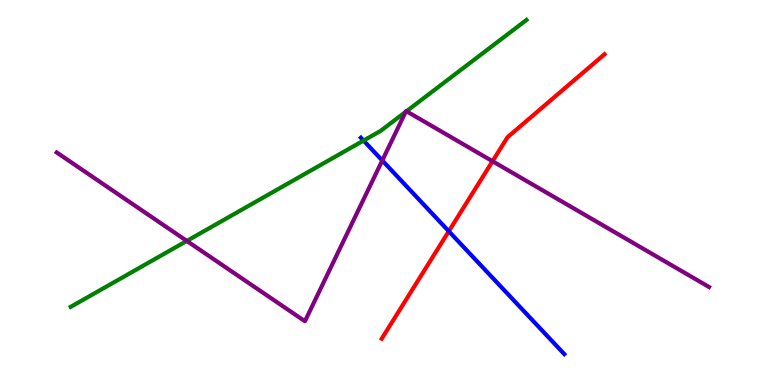[{'lines': ['blue', 'red'], 'intersections': [{'x': 5.79, 'y': 3.99}]}, {'lines': ['green', 'red'], 'intersections': []}, {'lines': ['purple', 'red'], 'intersections': [{'x': 6.36, 'y': 5.81}]}, {'lines': ['blue', 'green'], 'intersections': [{'x': 4.69, 'y': 6.35}]}, {'lines': ['blue', 'purple'], 'intersections': [{'x': 4.93, 'y': 5.83}]}, {'lines': ['green', 'purple'], 'intersections': [{'x': 2.41, 'y': 3.74}, {'x': 5.23, 'y': 7.09}, {'x': 5.24, 'y': 7.11}]}]